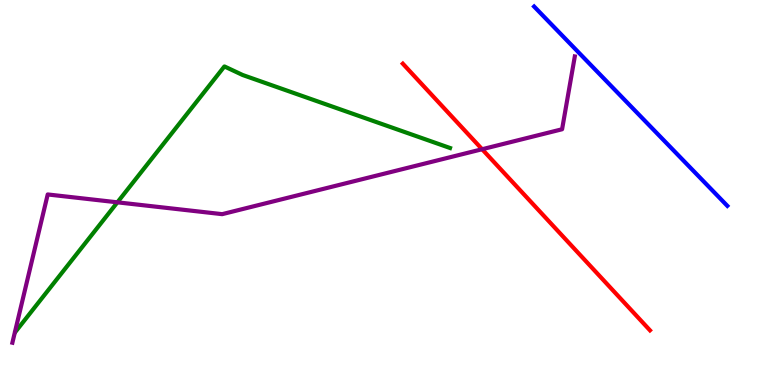[{'lines': ['blue', 'red'], 'intersections': []}, {'lines': ['green', 'red'], 'intersections': []}, {'lines': ['purple', 'red'], 'intersections': [{'x': 6.22, 'y': 6.12}]}, {'lines': ['blue', 'green'], 'intersections': []}, {'lines': ['blue', 'purple'], 'intersections': []}, {'lines': ['green', 'purple'], 'intersections': [{'x': 1.51, 'y': 4.74}]}]